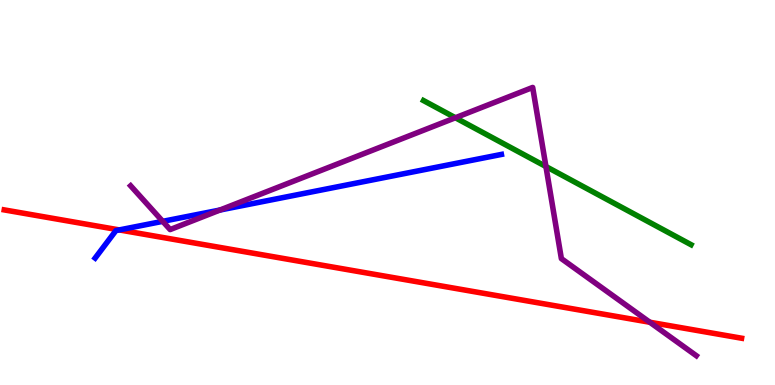[{'lines': ['blue', 'red'], 'intersections': [{'x': 1.54, 'y': 4.03}]}, {'lines': ['green', 'red'], 'intersections': []}, {'lines': ['purple', 'red'], 'intersections': [{'x': 8.38, 'y': 1.63}]}, {'lines': ['blue', 'green'], 'intersections': []}, {'lines': ['blue', 'purple'], 'intersections': [{'x': 2.1, 'y': 4.25}, {'x': 2.84, 'y': 4.54}]}, {'lines': ['green', 'purple'], 'intersections': [{'x': 5.88, 'y': 6.94}, {'x': 7.04, 'y': 5.67}]}]